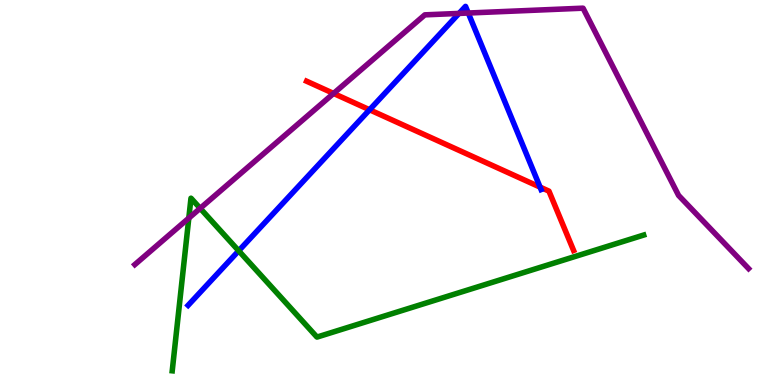[{'lines': ['blue', 'red'], 'intersections': [{'x': 4.77, 'y': 7.15}, {'x': 6.97, 'y': 5.14}]}, {'lines': ['green', 'red'], 'intersections': []}, {'lines': ['purple', 'red'], 'intersections': [{'x': 4.3, 'y': 7.57}]}, {'lines': ['blue', 'green'], 'intersections': [{'x': 3.08, 'y': 3.49}]}, {'lines': ['blue', 'purple'], 'intersections': [{'x': 5.92, 'y': 9.65}, {'x': 6.04, 'y': 9.66}]}, {'lines': ['green', 'purple'], 'intersections': [{'x': 2.44, 'y': 4.33}, {'x': 2.58, 'y': 4.59}]}]